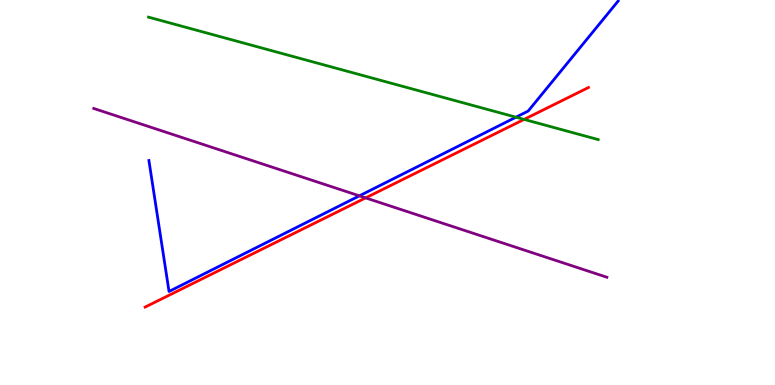[{'lines': ['blue', 'red'], 'intersections': []}, {'lines': ['green', 'red'], 'intersections': [{'x': 6.76, 'y': 6.9}]}, {'lines': ['purple', 'red'], 'intersections': [{'x': 4.72, 'y': 4.86}]}, {'lines': ['blue', 'green'], 'intersections': [{'x': 6.66, 'y': 6.96}]}, {'lines': ['blue', 'purple'], 'intersections': [{'x': 4.64, 'y': 4.91}]}, {'lines': ['green', 'purple'], 'intersections': []}]